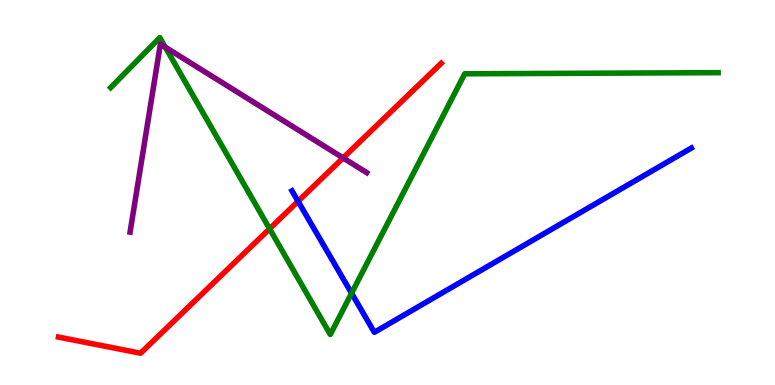[{'lines': ['blue', 'red'], 'intersections': [{'x': 3.85, 'y': 4.77}]}, {'lines': ['green', 'red'], 'intersections': [{'x': 3.48, 'y': 4.06}]}, {'lines': ['purple', 'red'], 'intersections': [{'x': 4.43, 'y': 5.9}]}, {'lines': ['blue', 'green'], 'intersections': [{'x': 4.54, 'y': 2.38}]}, {'lines': ['blue', 'purple'], 'intersections': []}, {'lines': ['green', 'purple'], 'intersections': [{'x': 2.13, 'y': 8.77}]}]